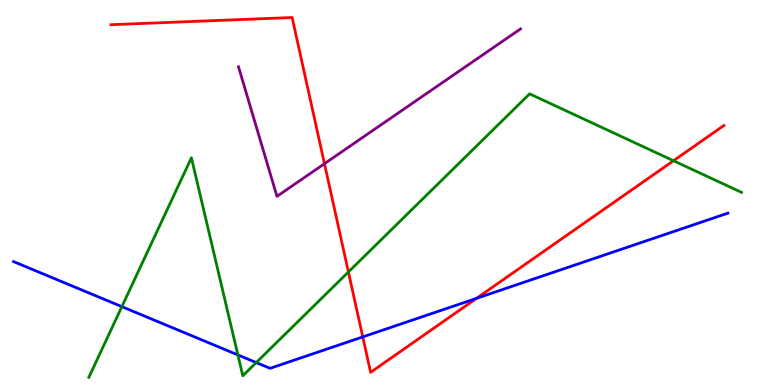[{'lines': ['blue', 'red'], 'intersections': [{'x': 4.68, 'y': 1.25}, {'x': 6.15, 'y': 2.25}]}, {'lines': ['green', 'red'], 'intersections': [{'x': 4.5, 'y': 2.94}, {'x': 8.69, 'y': 5.82}]}, {'lines': ['purple', 'red'], 'intersections': [{'x': 4.19, 'y': 5.75}]}, {'lines': ['blue', 'green'], 'intersections': [{'x': 1.57, 'y': 2.03}, {'x': 3.07, 'y': 0.781}, {'x': 3.31, 'y': 0.583}]}, {'lines': ['blue', 'purple'], 'intersections': []}, {'lines': ['green', 'purple'], 'intersections': []}]